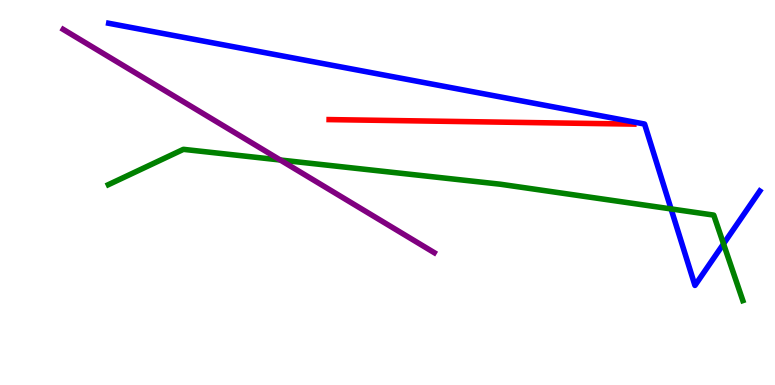[{'lines': ['blue', 'red'], 'intersections': []}, {'lines': ['green', 'red'], 'intersections': []}, {'lines': ['purple', 'red'], 'intersections': []}, {'lines': ['blue', 'green'], 'intersections': [{'x': 8.66, 'y': 4.57}, {'x': 9.34, 'y': 3.67}]}, {'lines': ['blue', 'purple'], 'intersections': []}, {'lines': ['green', 'purple'], 'intersections': [{'x': 3.62, 'y': 5.84}]}]